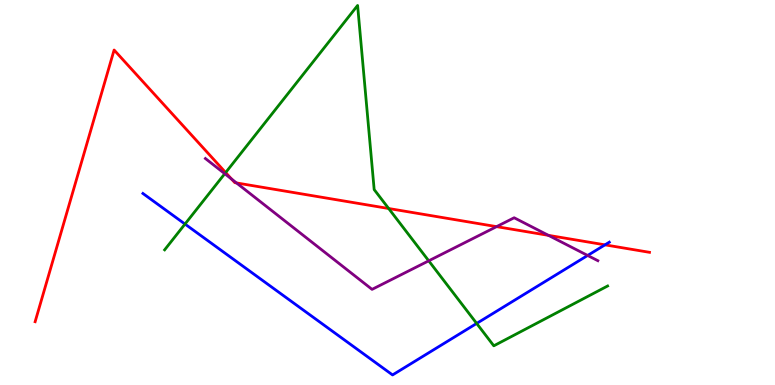[{'lines': ['blue', 'red'], 'intersections': [{'x': 7.81, 'y': 3.64}]}, {'lines': ['green', 'red'], 'intersections': [{'x': 2.91, 'y': 5.52}, {'x': 5.02, 'y': 4.58}]}, {'lines': ['purple', 'red'], 'intersections': [{'x': 2.99, 'y': 5.35}, {'x': 3.05, 'y': 5.25}, {'x': 6.41, 'y': 4.11}, {'x': 7.08, 'y': 3.89}]}, {'lines': ['blue', 'green'], 'intersections': [{'x': 2.39, 'y': 4.18}, {'x': 6.15, 'y': 1.6}]}, {'lines': ['blue', 'purple'], 'intersections': [{'x': 7.58, 'y': 3.36}]}, {'lines': ['green', 'purple'], 'intersections': [{'x': 2.9, 'y': 5.49}, {'x': 5.53, 'y': 3.23}]}]